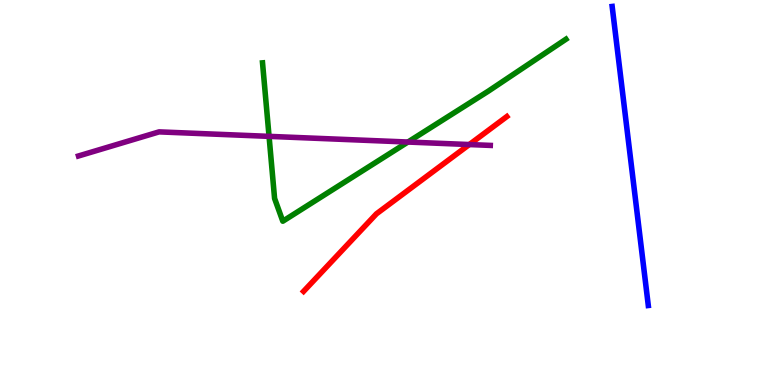[{'lines': ['blue', 'red'], 'intersections': []}, {'lines': ['green', 'red'], 'intersections': []}, {'lines': ['purple', 'red'], 'intersections': [{'x': 6.06, 'y': 6.25}]}, {'lines': ['blue', 'green'], 'intersections': []}, {'lines': ['blue', 'purple'], 'intersections': []}, {'lines': ['green', 'purple'], 'intersections': [{'x': 3.47, 'y': 6.46}, {'x': 5.26, 'y': 6.31}]}]